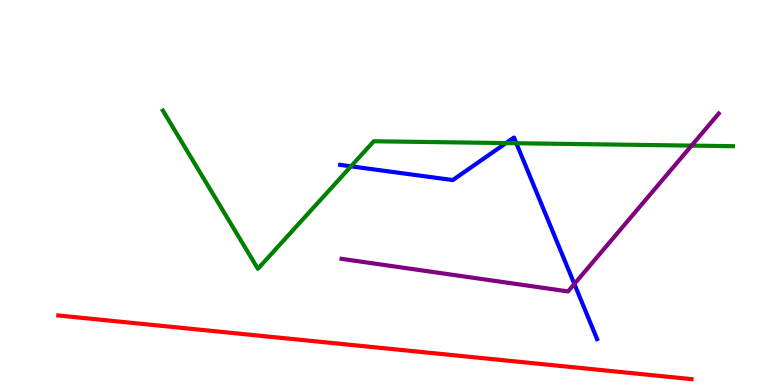[{'lines': ['blue', 'red'], 'intersections': []}, {'lines': ['green', 'red'], 'intersections': []}, {'lines': ['purple', 'red'], 'intersections': []}, {'lines': ['blue', 'green'], 'intersections': [{'x': 4.53, 'y': 5.68}, {'x': 6.53, 'y': 6.28}, {'x': 6.66, 'y': 6.28}]}, {'lines': ['blue', 'purple'], 'intersections': [{'x': 7.41, 'y': 2.62}]}, {'lines': ['green', 'purple'], 'intersections': [{'x': 8.92, 'y': 6.22}]}]